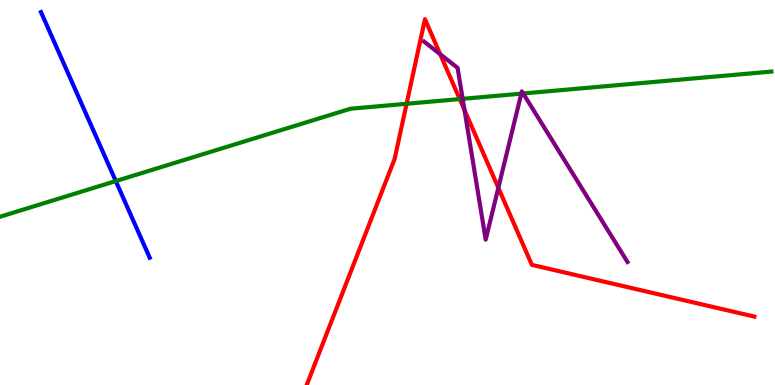[{'lines': ['blue', 'red'], 'intersections': []}, {'lines': ['green', 'red'], 'intersections': [{'x': 5.25, 'y': 7.3}, {'x': 5.93, 'y': 7.43}]}, {'lines': ['purple', 'red'], 'intersections': [{'x': 5.68, 'y': 8.59}, {'x': 5.99, 'y': 7.14}, {'x': 6.43, 'y': 5.12}]}, {'lines': ['blue', 'green'], 'intersections': [{'x': 1.49, 'y': 5.3}]}, {'lines': ['blue', 'purple'], 'intersections': []}, {'lines': ['green', 'purple'], 'intersections': [{'x': 5.97, 'y': 7.43}, {'x': 6.73, 'y': 7.57}, {'x': 6.75, 'y': 7.57}]}]